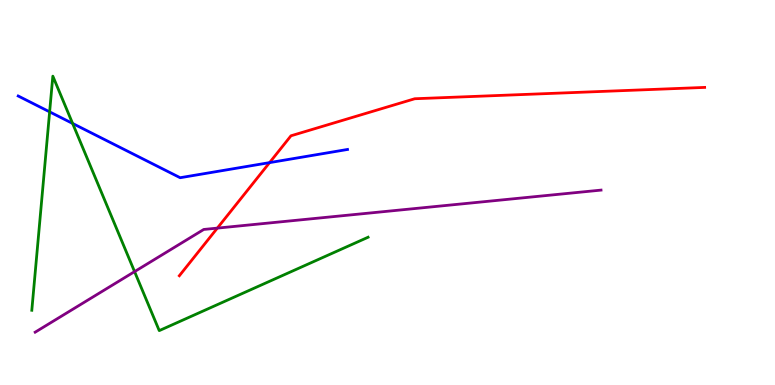[{'lines': ['blue', 'red'], 'intersections': [{'x': 3.48, 'y': 5.78}]}, {'lines': ['green', 'red'], 'intersections': []}, {'lines': ['purple', 'red'], 'intersections': [{'x': 2.8, 'y': 4.07}]}, {'lines': ['blue', 'green'], 'intersections': [{'x': 0.64, 'y': 7.09}, {'x': 0.937, 'y': 6.79}]}, {'lines': ['blue', 'purple'], 'intersections': []}, {'lines': ['green', 'purple'], 'intersections': [{'x': 1.74, 'y': 2.95}]}]